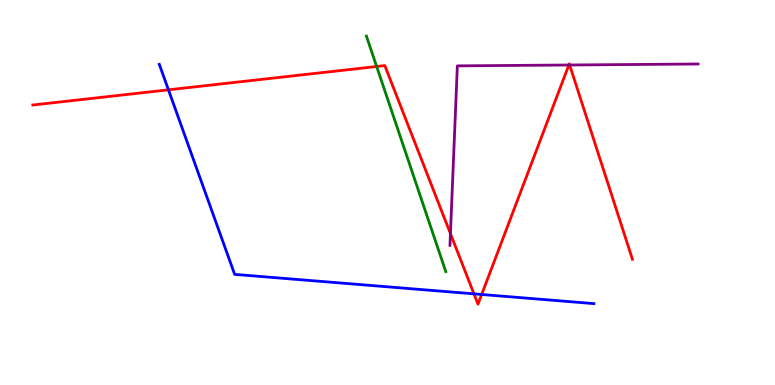[{'lines': ['blue', 'red'], 'intersections': [{'x': 2.17, 'y': 7.67}, {'x': 6.12, 'y': 2.37}, {'x': 6.22, 'y': 2.35}]}, {'lines': ['green', 'red'], 'intersections': [{'x': 4.86, 'y': 8.27}]}, {'lines': ['purple', 'red'], 'intersections': [{'x': 5.81, 'y': 3.93}, {'x': 7.34, 'y': 8.31}, {'x': 7.35, 'y': 8.31}]}, {'lines': ['blue', 'green'], 'intersections': []}, {'lines': ['blue', 'purple'], 'intersections': []}, {'lines': ['green', 'purple'], 'intersections': []}]